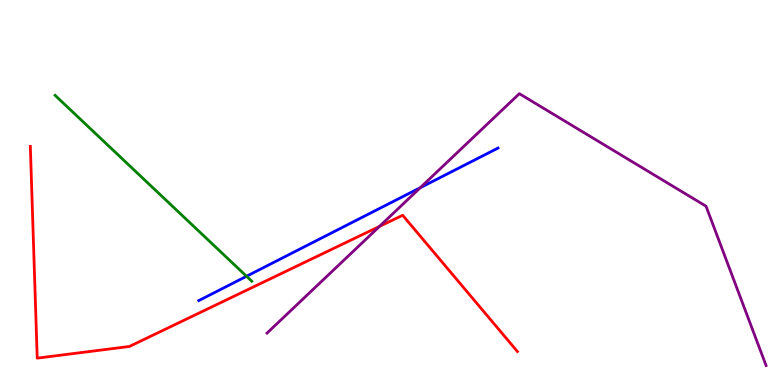[{'lines': ['blue', 'red'], 'intersections': []}, {'lines': ['green', 'red'], 'intersections': []}, {'lines': ['purple', 'red'], 'intersections': [{'x': 4.9, 'y': 4.12}]}, {'lines': ['blue', 'green'], 'intersections': [{'x': 3.18, 'y': 2.82}]}, {'lines': ['blue', 'purple'], 'intersections': [{'x': 5.42, 'y': 5.12}]}, {'lines': ['green', 'purple'], 'intersections': []}]